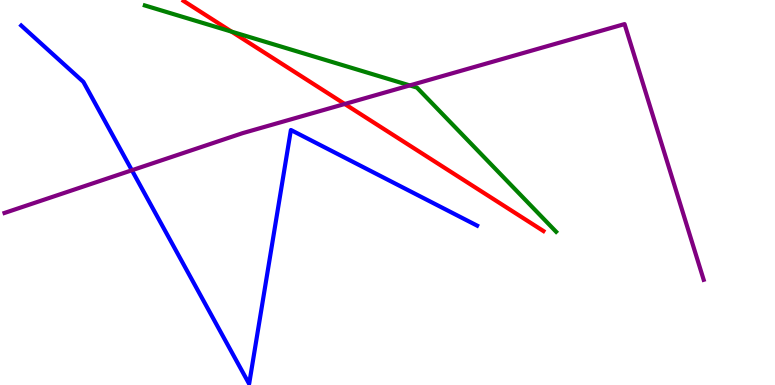[{'lines': ['blue', 'red'], 'intersections': []}, {'lines': ['green', 'red'], 'intersections': [{'x': 2.99, 'y': 9.18}]}, {'lines': ['purple', 'red'], 'intersections': [{'x': 4.45, 'y': 7.3}]}, {'lines': ['blue', 'green'], 'intersections': []}, {'lines': ['blue', 'purple'], 'intersections': [{'x': 1.7, 'y': 5.58}]}, {'lines': ['green', 'purple'], 'intersections': [{'x': 5.29, 'y': 7.78}]}]